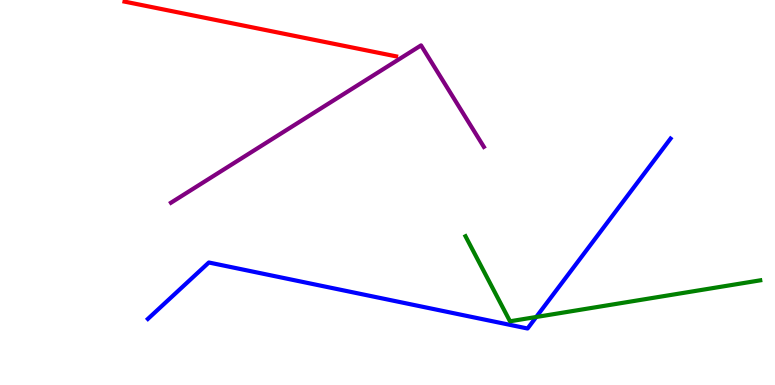[{'lines': ['blue', 'red'], 'intersections': []}, {'lines': ['green', 'red'], 'intersections': []}, {'lines': ['purple', 'red'], 'intersections': []}, {'lines': ['blue', 'green'], 'intersections': [{'x': 6.92, 'y': 1.77}]}, {'lines': ['blue', 'purple'], 'intersections': []}, {'lines': ['green', 'purple'], 'intersections': []}]